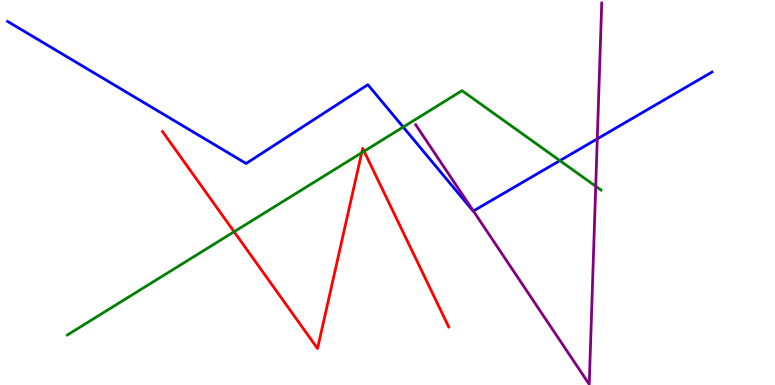[{'lines': ['blue', 'red'], 'intersections': []}, {'lines': ['green', 'red'], 'intersections': [{'x': 3.02, 'y': 3.98}, {'x': 4.67, 'y': 6.03}, {'x': 4.7, 'y': 6.07}]}, {'lines': ['purple', 'red'], 'intersections': []}, {'lines': ['blue', 'green'], 'intersections': [{'x': 5.2, 'y': 6.7}, {'x': 7.22, 'y': 5.83}]}, {'lines': ['blue', 'purple'], 'intersections': [{'x': 6.11, 'y': 4.52}, {'x': 7.71, 'y': 6.39}]}, {'lines': ['green', 'purple'], 'intersections': [{'x': 7.69, 'y': 5.16}]}]